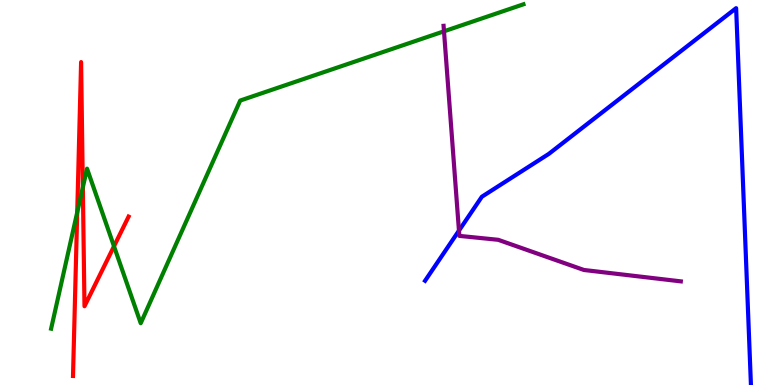[{'lines': ['blue', 'red'], 'intersections': []}, {'lines': ['green', 'red'], 'intersections': [{'x': 0.997, 'y': 4.49}, {'x': 1.07, 'y': 5.13}, {'x': 1.47, 'y': 3.6}]}, {'lines': ['purple', 'red'], 'intersections': []}, {'lines': ['blue', 'green'], 'intersections': []}, {'lines': ['blue', 'purple'], 'intersections': [{'x': 5.92, 'y': 4.01}]}, {'lines': ['green', 'purple'], 'intersections': [{'x': 5.73, 'y': 9.19}]}]